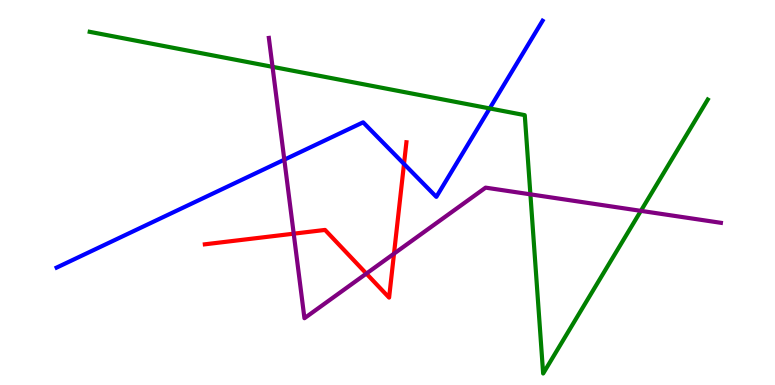[{'lines': ['blue', 'red'], 'intersections': [{'x': 5.21, 'y': 5.74}]}, {'lines': ['green', 'red'], 'intersections': []}, {'lines': ['purple', 'red'], 'intersections': [{'x': 3.79, 'y': 3.93}, {'x': 4.73, 'y': 2.89}, {'x': 5.08, 'y': 3.41}]}, {'lines': ['blue', 'green'], 'intersections': [{'x': 6.32, 'y': 7.18}]}, {'lines': ['blue', 'purple'], 'intersections': [{'x': 3.67, 'y': 5.85}]}, {'lines': ['green', 'purple'], 'intersections': [{'x': 3.52, 'y': 8.26}, {'x': 6.84, 'y': 4.95}, {'x': 8.27, 'y': 4.52}]}]